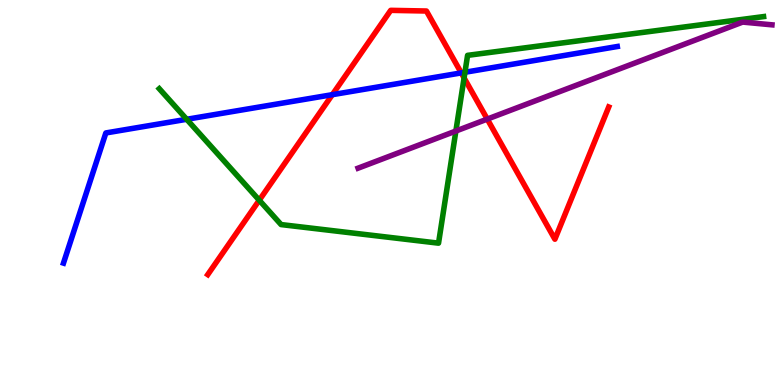[{'lines': ['blue', 'red'], 'intersections': [{'x': 4.29, 'y': 7.54}, {'x': 5.95, 'y': 8.11}]}, {'lines': ['green', 'red'], 'intersections': [{'x': 3.35, 'y': 4.8}, {'x': 5.99, 'y': 7.98}]}, {'lines': ['purple', 'red'], 'intersections': [{'x': 6.29, 'y': 6.91}]}, {'lines': ['blue', 'green'], 'intersections': [{'x': 2.41, 'y': 6.9}, {'x': 6.0, 'y': 8.12}]}, {'lines': ['blue', 'purple'], 'intersections': []}, {'lines': ['green', 'purple'], 'intersections': [{'x': 5.88, 'y': 6.6}]}]